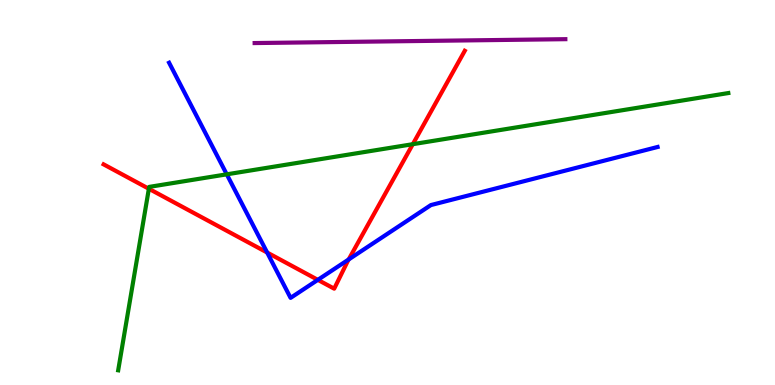[{'lines': ['blue', 'red'], 'intersections': [{'x': 3.45, 'y': 3.44}, {'x': 4.1, 'y': 2.73}, {'x': 4.5, 'y': 3.26}]}, {'lines': ['green', 'red'], 'intersections': [{'x': 1.92, 'y': 5.1}, {'x': 5.33, 'y': 6.26}]}, {'lines': ['purple', 'red'], 'intersections': []}, {'lines': ['blue', 'green'], 'intersections': [{'x': 2.93, 'y': 5.47}]}, {'lines': ['blue', 'purple'], 'intersections': []}, {'lines': ['green', 'purple'], 'intersections': []}]